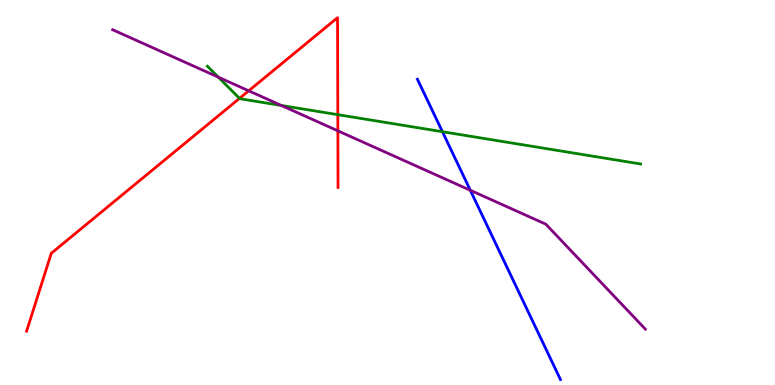[{'lines': ['blue', 'red'], 'intersections': []}, {'lines': ['green', 'red'], 'intersections': [{'x': 3.09, 'y': 7.44}, {'x': 4.36, 'y': 7.02}]}, {'lines': ['purple', 'red'], 'intersections': [{'x': 3.21, 'y': 7.64}, {'x': 4.36, 'y': 6.6}]}, {'lines': ['blue', 'green'], 'intersections': [{'x': 5.71, 'y': 6.58}]}, {'lines': ['blue', 'purple'], 'intersections': [{'x': 6.07, 'y': 5.06}]}, {'lines': ['green', 'purple'], 'intersections': [{'x': 2.82, 'y': 8.0}, {'x': 3.63, 'y': 7.26}]}]